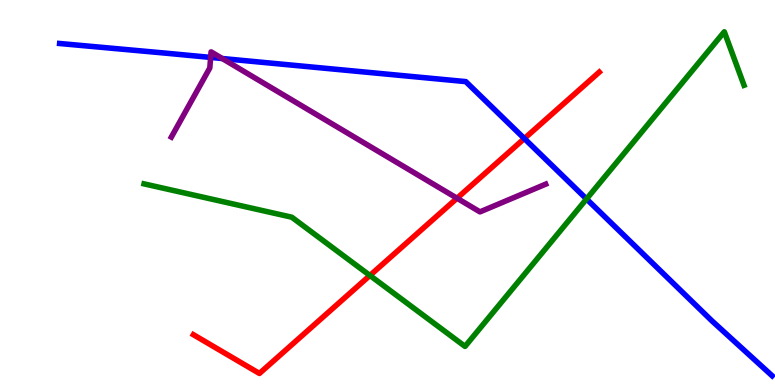[{'lines': ['blue', 'red'], 'intersections': [{'x': 6.77, 'y': 6.4}]}, {'lines': ['green', 'red'], 'intersections': [{'x': 4.77, 'y': 2.84}]}, {'lines': ['purple', 'red'], 'intersections': [{'x': 5.9, 'y': 4.85}]}, {'lines': ['blue', 'green'], 'intersections': [{'x': 7.57, 'y': 4.83}]}, {'lines': ['blue', 'purple'], 'intersections': [{'x': 2.72, 'y': 8.51}, {'x': 2.87, 'y': 8.48}]}, {'lines': ['green', 'purple'], 'intersections': []}]